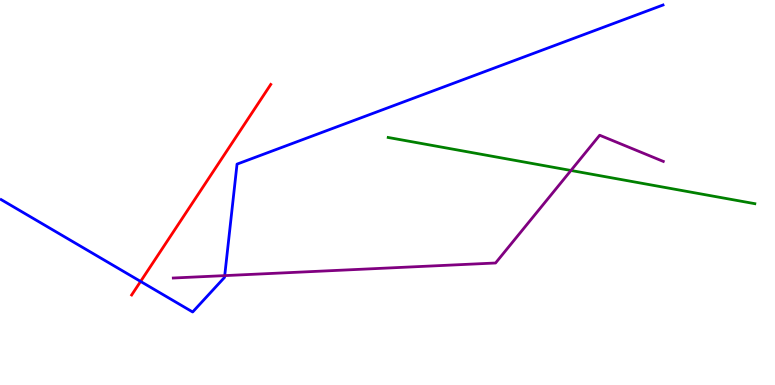[{'lines': ['blue', 'red'], 'intersections': [{'x': 1.81, 'y': 2.69}]}, {'lines': ['green', 'red'], 'intersections': []}, {'lines': ['purple', 'red'], 'intersections': []}, {'lines': ['blue', 'green'], 'intersections': []}, {'lines': ['blue', 'purple'], 'intersections': [{'x': 2.9, 'y': 2.84}]}, {'lines': ['green', 'purple'], 'intersections': [{'x': 7.37, 'y': 5.57}]}]